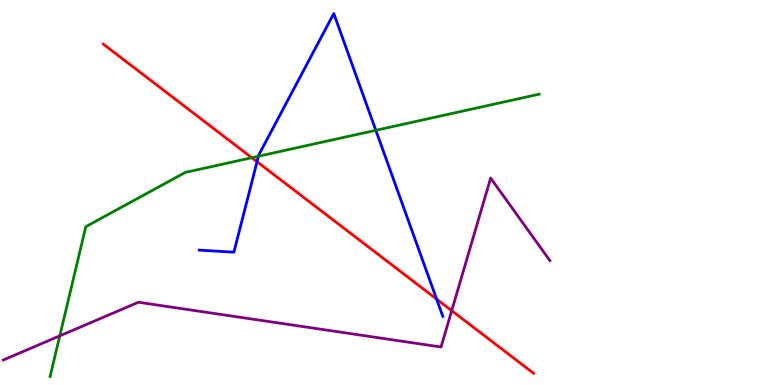[{'lines': ['blue', 'red'], 'intersections': [{'x': 3.32, 'y': 5.8}, {'x': 5.63, 'y': 2.23}]}, {'lines': ['green', 'red'], 'intersections': [{'x': 3.25, 'y': 5.9}]}, {'lines': ['purple', 'red'], 'intersections': [{'x': 5.83, 'y': 1.93}]}, {'lines': ['blue', 'green'], 'intersections': [{'x': 3.33, 'y': 5.94}, {'x': 4.85, 'y': 6.62}]}, {'lines': ['blue', 'purple'], 'intersections': []}, {'lines': ['green', 'purple'], 'intersections': [{'x': 0.771, 'y': 1.28}]}]